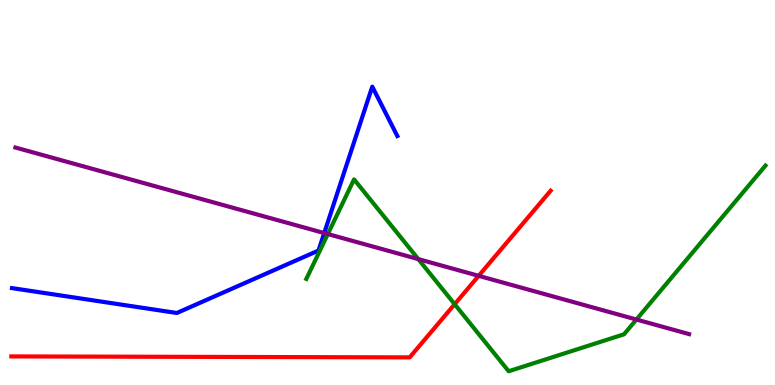[{'lines': ['blue', 'red'], 'intersections': []}, {'lines': ['green', 'red'], 'intersections': [{'x': 5.87, 'y': 2.1}]}, {'lines': ['purple', 'red'], 'intersections': [{'x': 6.18, 'y': 2.84}]}, {'lines': ['blue', 'green'], 'intersections': []}, {'lines': ['blue', 'purple'], 'intersections': [{'x': 4.18, 'y': 3.95}]}, {'lines': ['green', 'purple'], 'intersections': [{'x': 4.23, 'y': 3.92}, {'x': 5.4, 'y': 3.27}, {'x': 8.21, 'y': 1.7}]}]